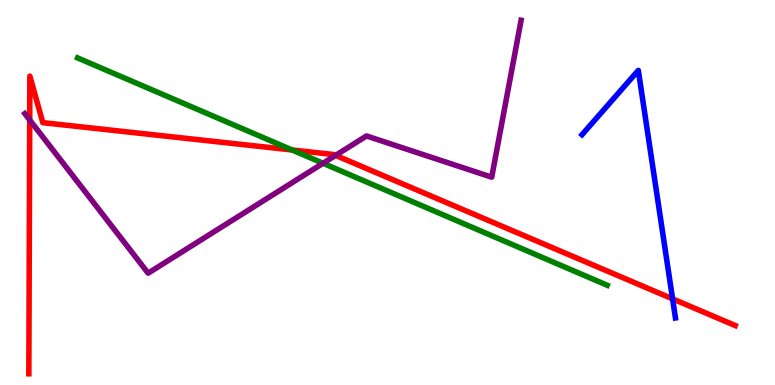[{'lines': ['blue', 'red'], 'intersections': [{'x': 8.68, 'y': 2.24}]}, {'lines': ['green', 'red'], 'intersections': [{'x': 3.77, 'y': 6.1}]}, {'lines': ['purple', 'red'], 'intersections': [{'x': 0.383, 'y': 6.88}, {'x': 4.33, 'y': 5.96}]}, {'lines': ['blue', 'green'], 'intersections': []}, {'lines': ['blue', 'purple'], 'intersections': []}, {'lines': ['green', 'purple'], 'intersections': [{'x': 4.17, 'y': 5.76}]}]